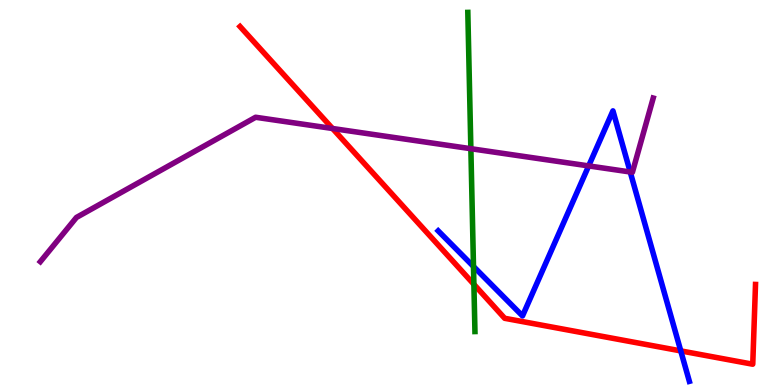[{'lines': ['blue', 'red'], 'intersections': [{'x': 8.78, 'y': 0.886}]}, {'lines': ['green', 'red'], 'intersections': [{'x': 6.11, 'y': 2.61}]}, {'lines': ['purple', 'red'], 'intersections': [{'x': 4.29, 'y': 6.66}]}, {'lines': ['blue', 'green'], 'intersections': [{'x': 6.11, 'y': 3.08}]}, {'lines': ['blue', 'purple'], 'intersections': [{'x': 7.6, 'y': 5.69}, {'x': 8.13, 'y': 5.53}]}, {'lines': ['green', 'purple'], 'intersections': [{'x': 6.08, 'y': 6.14}]}]